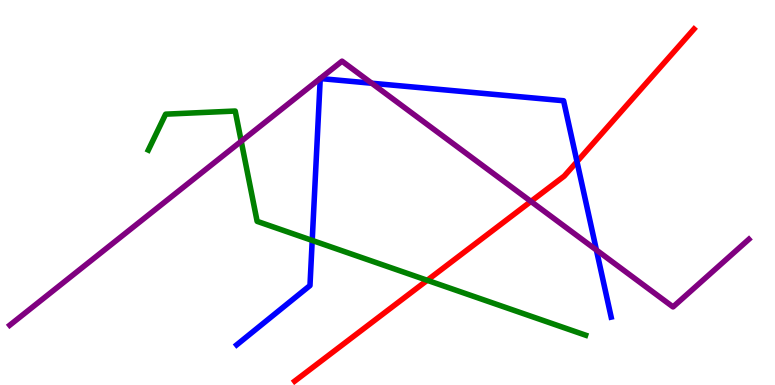[{'lines': ['blue', 'red'], 'intersections': [{'x': 7.44, 'y': 5.8}]}, {'lines': ['green', 'red'], 'intersections': [{'x': 5.51, 'y': 2.72}]}, {'lines': ['purple', 'red'], 'intersections': [{'x': 6.85, 'y': 4.77}]}, {'lines': ['blue', 'green'], 'intersections': [{'x': 4.03, 'y': 3.76}]}, {'lines': ['blue', 'purple'], 'intersections': [{'x': 4.8, 'y': 7.84}, {'x': 7.7, 'y': 3.51}]}, {'lines': ['green', 'purple'], 'intersections': [{'x': 3.11, 'y': 6.33}]}]